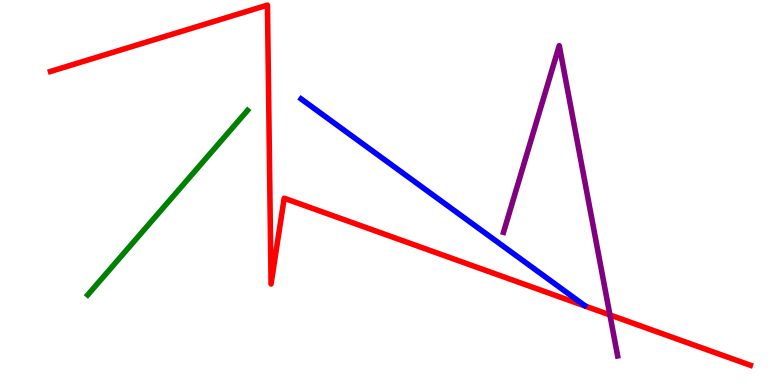[{'lines': ['blue', 'red'], 'intersections': []}, {'lines': ['green', 'red'], 'intersections': []}, {'lines': ['purple', 'red'], 'intersections': [{'x': 7.87, 'y': 1.82}]}, {'lines': ['blue', 'green'], 'intersections': []}, {'lines': ['blue', 'purple'], 'intersections': []}, {'lines': ['green', 'purple'], 'intersections': []}]